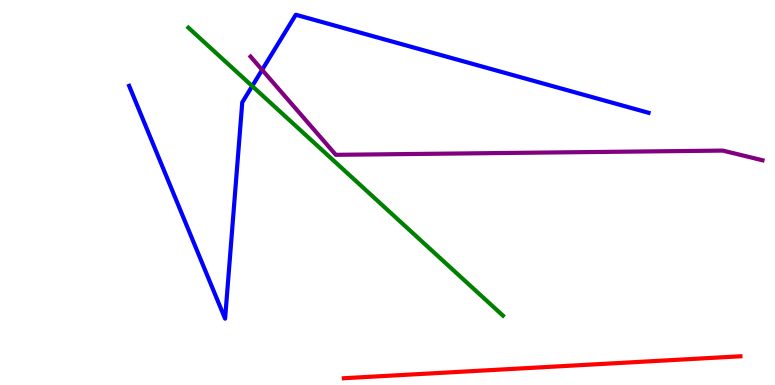[{'lines': ['blue', 'red'], 'intersections': []}, {'lines': ['green', 'red'], 'intersections': []}, {'lines': ['purple', 'red'], 'intersections': []}, {'lines': ['blue', 'green'], 'intersections': [{'x': 3.25, 'y': 7.76}]}, {'lines': ['blue', 'purple'], 'intersections': [{'x': 3.38, 'y': 8.18}]}, {'lines': ['green', 'purple'], 'intersections': []}]